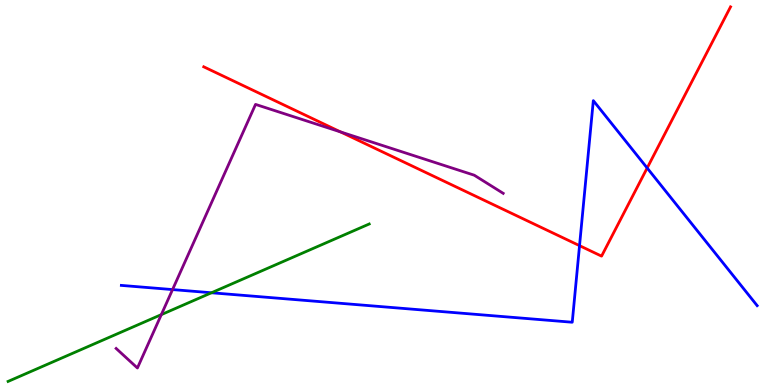[{'lines': ['blue', 'red'], 'intersections': [{'x': 7.48, 'y': 3.62}, {'x': 8.35, 'y': 5.64}]}, {'lines': ['green', 'red'], 'intersections': []}, {'lines': ['purple', 'red'], 'intersections': [{'x': 4.39, 'y': 6.57}]}, {'lines': ['blue', 'green'], 'intersections': [{'x': 2.73, 'y': 2.4}]}, {'lines': ['blue', 'purple'], 'intersections': [{'x': 2.23, 'y': 2.48}]}, {'lines': ['green', 'purple'], 'intersections': [{'x': 2.08, 'y': 1.83}]}]